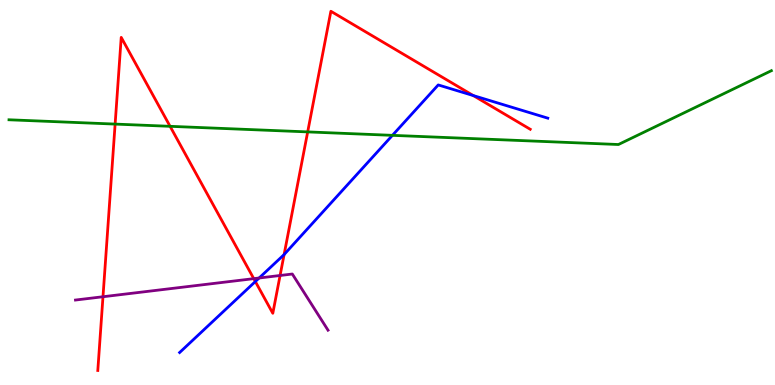[{'lines': ['blue', 'red'], 'intersections': [{'x': 3.29, 'y': 2.69}, {'x': 3.67, 'y': 3.39}, {'x': 6.11, 'y': 7.52}]}, {'lines': ['green', 'red'], 'intersections': [{'x': 1.49, 'y': 6.78}, {'x': 2.19, 'y': 6.72}, {'x': 3.97, 'y': 6.57}]}, {'lines': ['purple', 'red'], 'intersections': [{'x': 1.33, 'y': 2.29}, {'x': 3.27, 'y': 2.76}, {'x': 3.61, 'y': 2.84}]}, {'lines': ['blue', 'green'], 'intersections': [{'x': 5.06, 'y': 6.48}]}, {'lines': ['blue', 'purple'], 'intersections': [{'x': 3.34, 'y': 2.78}]}, {'lines': ['green', 'purple'], 'intersections': []}]